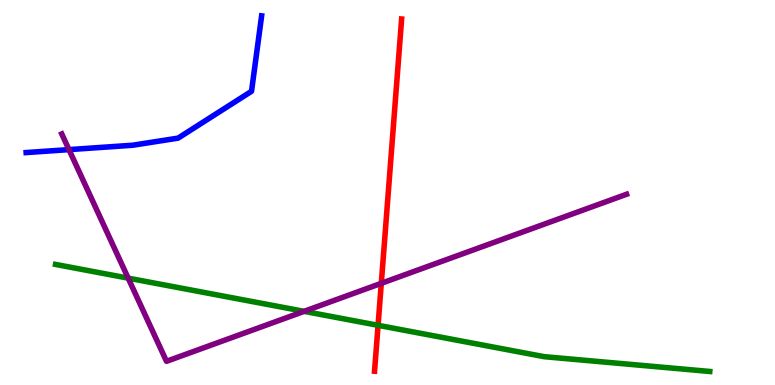[{'lines': ['blue', 'red'], 'intersections': []}, {'lines': ['green', 'red'], 'intersections': [{'x': 4.88, 'y': 1.55}]}, {'lines': ['purple', 'red'], 'intersections': [{'x': 4.92, 'y': 2.64}]}, {'lines': ['blue', 'green'], 'intersections': []}, {'lines': ['blue', 'purple'], 'intersections': [{'x': 0.89, 'y': 6.11}]}, {'lines': ['green', 'purple'], 'intersections': [{'x': 1.65, 'y': 2.78}, {'x': 3.92, 'y': 1.91}]}]